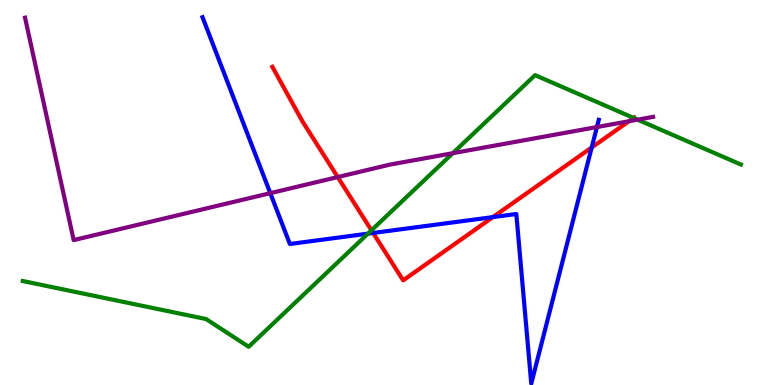[{'lines': ['blue', 'red'], 'intersections': [{'x': 4.81, 'y': 3.95}, {'x': 6.36, 'y': 4.36}, {'x': 7.63, 'y': 6.17}]}, {'lines': ['green', 'red'], 'intersections': [{'x': 4.79, 'y': 4.02}, {'x': 8.18, 'y': 6.94}]}, {'lines': ['purple', 'red'], 'intersections': [{'x': 4.36, 'y': 5.4}, {'x': 8.12, 'y': 6.85}]}, {'lines': ['blue', 'green'], 'intersections': [{'x': 4.75, 'y': 3.93}]}, {'lines': ['blue', 'purple'], 'intersections': [{'x': 3.49, 'y': 4.98}, {'x': 7.7, 'y': 6.7}]}, {'lines': ['green', 'purple'], 'intersections': [{'x': 5.84, 'y': 6.02}, {'x': 8.23, 'y': 6.89}]}]